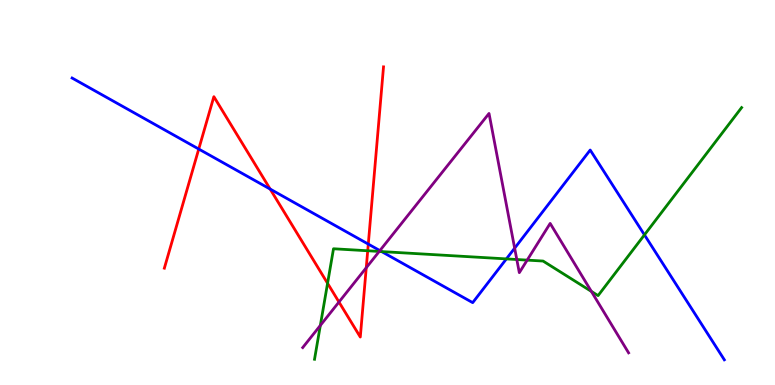[{'lines': ['blue', 'red'], 'intersections': [{'x': 2.56, 'y': 6.13}, {'x': 3.49, 'y': 5.09}, {'x': 4.75, 'y': 3.66}]}, {'lines': ['green', 'red'], 'intersections': [{'x': 4.23, 'y': 2.64}, {'x': 4.74, 'y': 3.49}]}, {'lines': ['purple', 'red'], 'intersections': [{'x': 4.37, 'y': 2.16}, {'x': 4.73, 'y': 3.05}]}, {'lines': ['blue', 'green'], 'intersections': [{'x': 4.92, 'y': 3.47}, {'x': 6.53, 'y': 3.28}, {'x': 8.32, 'y': 3.9}]}, {'lines': ['blue', 'purple'], 'intersections': [{'x': 4.9, 'y': 3.49}, {'x': 6.64, 'y': 3.55}]}, {'lines': ['green', 'purple'], 'intersections': [{'x': 4.13, 'y': 1.55}, {'x': 4.89, 'y': 3.47}, {'x': 6.67, 'y': 3.26}, {'x': 6.8, 'y': 3.24}, {'x': 7.63, 'y': 2.43}]}]